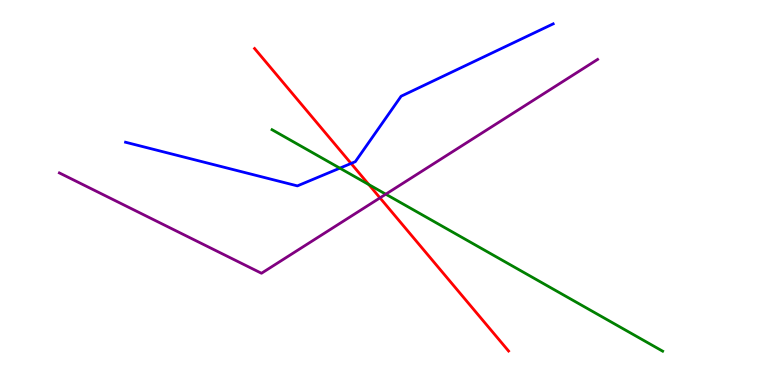[{'lines': ['blue', 'red'], 'intersections': [{'x': 4.53, 'y': 5.75}]}, {'lines': ['green', 'red'], 'intersections': [{'x': 4.76, 'y': 5.21}]}, {'lines': ['purple', 'red'], 'intersections': [{'x': 4.9, 'y': 4.86}]}, {'lines': ['blue', 'green'], 'intersections': [{'x': 4.38, 'y': 5.63}]}, {'lines': ['blue', 'purple'], 'intersections': []}, {'lines': ['green', 'purple'], 'intersections': [{'x': 4.98, 'y': 4.96}]}]